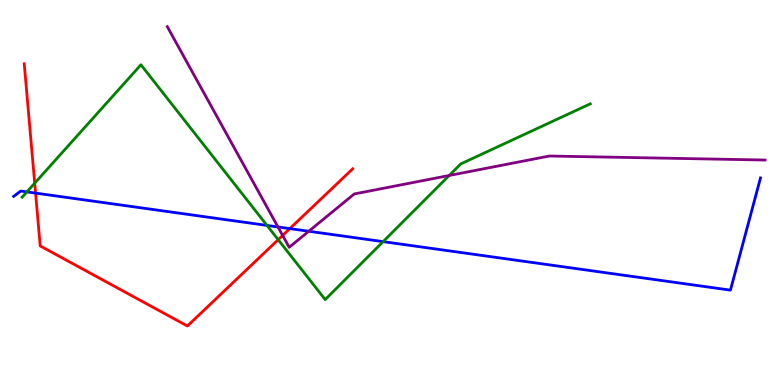[{'lines': ['blue', 'red'], 'intersections': [{'x': 0.459, 'y': 4.98}, {'x': 3.74, 'y': 4.06}]}, {'lines': ['green', 'red'], 'intersections': [{'x': 0.448, 'y': 5.24}, {'x': 3.59, 'y': 3.77}]}, {'lines': ['purple', 'red'], 'intersections': [{'x': 3.65, 'y': 3.88}]}, {'lines': ['blue', 'green'], 'intersections': [{'x': 0.347, 'y': 5.02}, {'x': 3.45, 'y': 4.14}, {'x': 4.94, 'y': 3.72}]}, {'lines': ['blue', 'purple'], 'intersections': [{'x': 3.59, 'y': 4.11}, {'x': 3.98, 'y': 3.99}]}, {'lines': ['green', 'purple'], 'intersections': [{'x': 5.8, 'y': 5.44}]}]